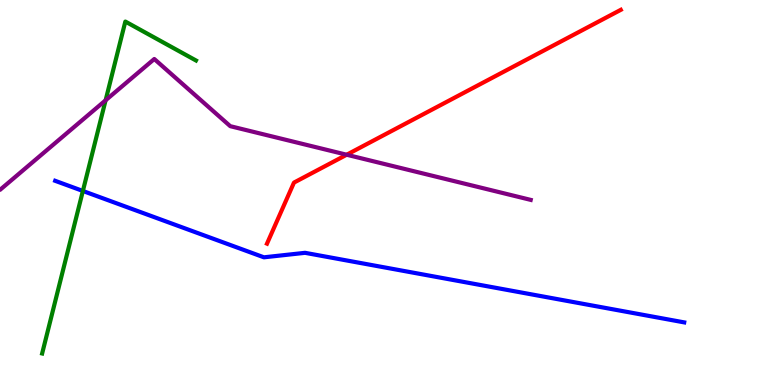[{'lines': ['blue', 'red'], 'intersections': []}, {'lines': ['green', 'red'], 'intersections': []}, {'lines': ['purple', 'red'], 'intersections': [{'x': 4.47, 'y': 5.98}]}, {'lines': ['blue', 'green'], 'intersections': [{'x': 1.07, 'y': 5.04}]}, {'lines': ['blue', 'purple'], 'intersections': []}, {'lines': ['green', 'purple'], 'intersections': [{'x': 1.36, 'y': 7.39}]}]